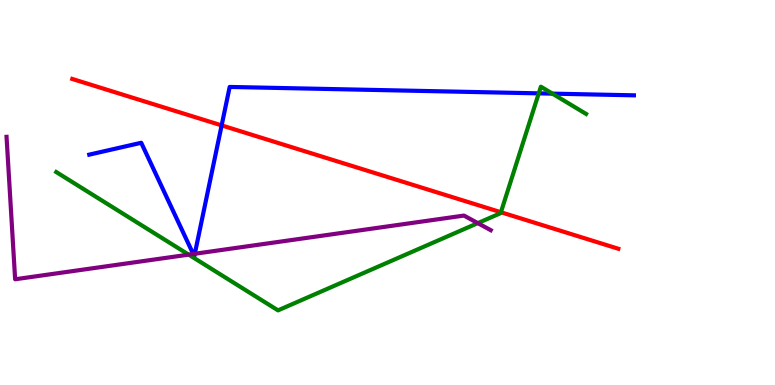[{'lines': ['blue', 'red'], 'intersections': [{'x': 2.86, 'y': 6.74}]}, {'lines': ['green', 'red'], 'intersections': [{'x': 6.46, 'y': 4.49}]}, {'lines': ['purple', 'red'], 'intersections': []}, {'lines': ['blue', 'green'], 'intersections': [{'x': 6.95, 'y': 7.58}, {'x': 7.13, 'y': 7.57}]}, {'lines': ['blue', 'purple'], 'intersections': [{'x': 2.49, 'y': 3.4}, {'x': 2.51, 'y': 3.41}]}, {'lines': ['green', 'purple'], 'intersections': [{'x': 2.43, 'y': 3.39}, {'x': 6.17, 'y': 4.2}]}]